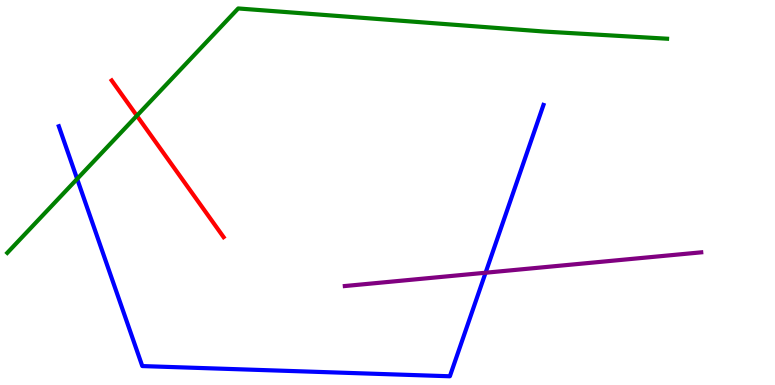[{'lines': ['blue', 'red'], 'intersections': []}, {'lines': ['green', 'red'], 'intersections': [{'x': 1.77, 'y': 6.99}]}, {'lines': ['purple', 'red'], 'intersections': []}, {'lines': ['blue', 'green'], 'intersections': [{'x': 0.995, 'y': 5.35}]}, {'lines': ['blue', 'purple'], 'intersections': [{'x': 6.27, 'y': 2.92}]}, {'lines': ['green', 'purple'], 'intersections': []}]